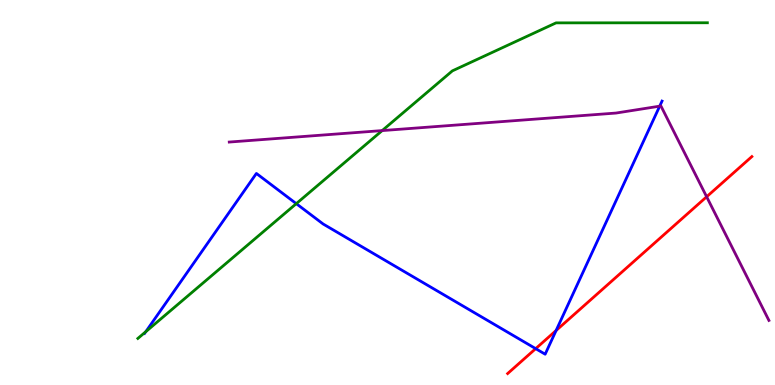[{'lines': ['blue', 'red'], 'intersections': [{'x': 6.91, 'y': 0.944}, {'x': 7.18, 'y': 1.42}]}, {'lines': ['green', 'red'], 'intersections': []}, {'lines': ['purple', 'red'], 'intersections': [{'x': 9.12, 'y': 4.89}]}, {'lines': ['blue', 'green'], 'intersections': [{'x': 1.88, 'y': 1.38}, {'x': 3.82, 'y': 4.71}]}, {'lines': ['blue', 'purple'], 'intersections': [{'x': 8.51, 'y': 7.24}]}, {'lines': ['green', 'purple'], 'intersections': [{'x': 4.93, 'y': 6.61}]}]